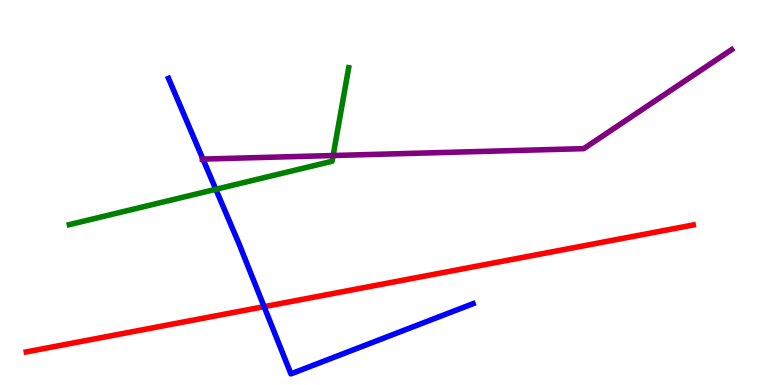[{'lines': ['blue', 'red'], 'intersections': [{'x': 3.41, 'y': 2.04}]}, {'lines': ['green', 'red'], 'intersections': []}, {'lines': ['purple', 'red'], 'intersections': []}, {'lines': ['blue', 'green'], 'intersections': [{'x': 2.78, 'y': 5.08}]}, {'lines': ['blue', 'purple'], 'intersections': [{'x': 2.62, 'y': 5.87}]}, {'lines': ['green', 'purple'], 'intersections': [{'x': 4.3, 'y': 5.96}]}]